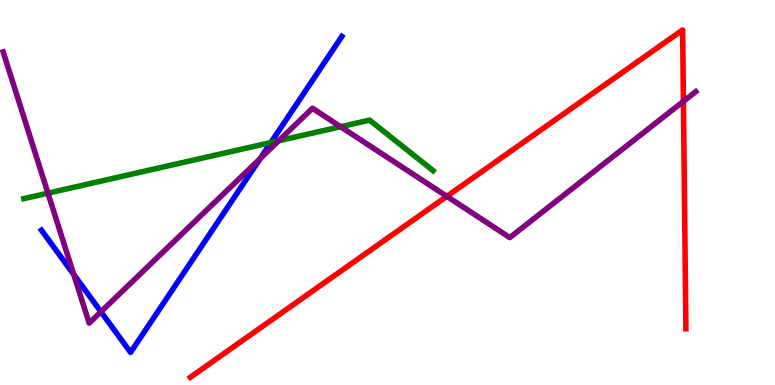[{'lines': ['blue', 'red'], 'intersections': []}, {'lines': ['green', 'red'], 'intersections': []}, {'lines': ['purple', 'red'], 'intersections': [{'x': 5.77, 'y': 4.9}, {'x': 8.82, 'y': 7.37}]}, {'lines': ['blue', 'green'], 'intersections': [{'x': 3.5, 'y': 6.3}]}, {'lines': ['blue', 'purple'], 'intersections': [{'x': 0.951, 'y': 2.87}, {'x': 1.3, 'y': 1.9}, {'x': 3.36, 'y': 5.88}]}, {'lines': ['green', 'purple'], 'intersections': [{'x': 0.619, 'y': 4.98}, {'x': 3.6, 'y': 6.34}, {'x': 4.39, 'y': 6.71}]}]